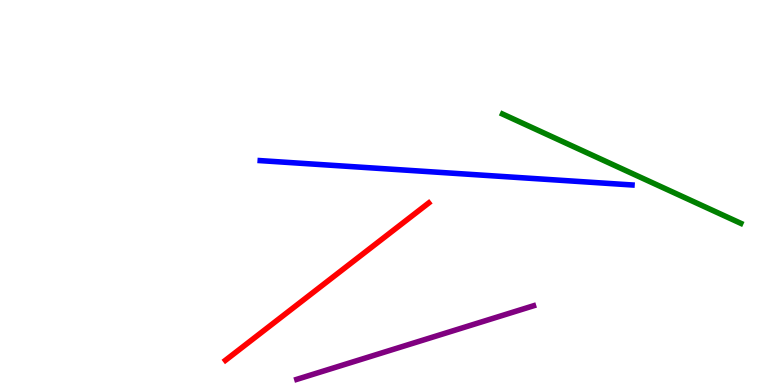[{'lines': ['blue', 'red'], 'intersections': []}, {'lines': ['green', 'red'], 'intersections': []}, {'lines': ['purple', 'red'], 'intersections': []}, {'lines': ['blue', 'green'], 'intersections': []}, {'lines': ['blue', 'purple'], 'intersections': []}, {'lines': ['green', 'purple'], 'intersections': []}]